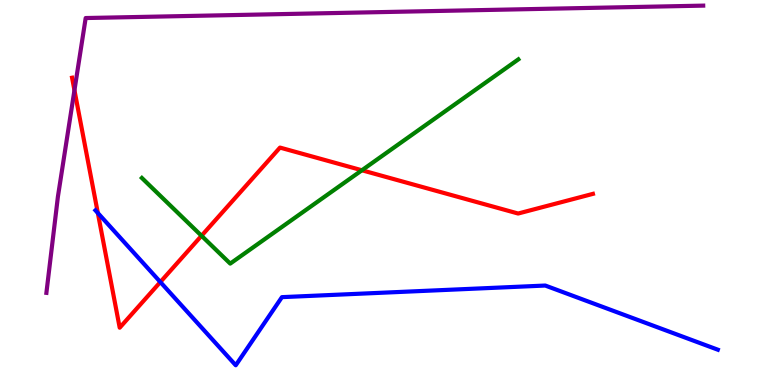[{'lines': ['blue', 'red'], 'intersections': [{'x': 1.26, 'y': 4.47}, {'x': 2.07, 'y': 2.67}]}, {'lines': ['green', 'red'], 'intersections': [{'x': 2.6, 'y': 3.88}, {'x': 4.67, 'y': 5.58}]}, {'lines': ['purple', 'red'], 'intersections': [{'x': 0.961, 'y': 7.66}]}, {'lines': ['blue', 'green'], 'intersections': []}, {'lines': ['blue', 'purple'], 'intersections': []}, {'lines': ['green', 'purple'], 'intersections': []}]